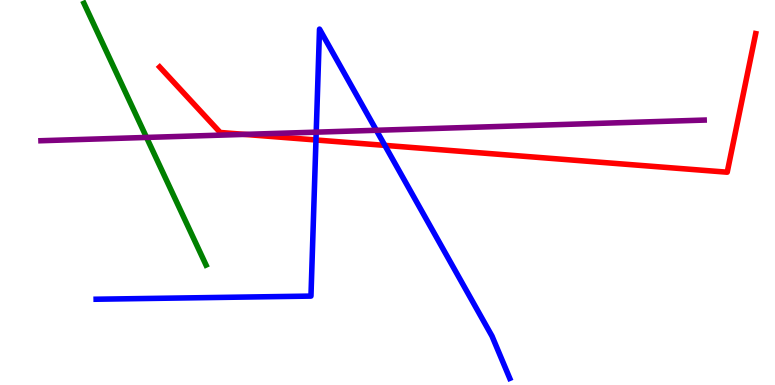[{'lines': ['blue', 'red'], 'intersections': [{'x': 4.08, 'y': 6.36}, {'x': 4.97, 'y': 6.22}]}, {'lines': ['green', 'red'], 'intersections': []}, {'lines': ['purple', 'red'], 'intersections': [{'x': 3.16, 'y': 6.51}]}, {'lines': ['blue', 'green'], 'intersections': []}, {'lines': ['blue', 'purple'], 'intersections': [{'x': 4.08, 'y': 6.57}, {'x': 4.86, 'y': 6.62}]}, {'lines': ['green', 'purple'], 'intersections': [{'x': 1.89, 'y': 6.43}]}]